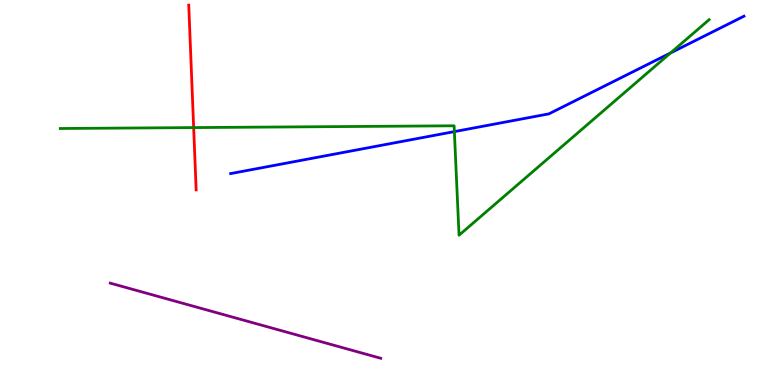[{'lines': ['blue', 'red'], 'intersections': []}, {'lines': ['green', 'red'], 'intersections': [{'x': 2.5, 'y': 6.69}]}, {'lines': ['purple', 'red'], 'intersections': []}, {'lines': ['blue', 'green'], 'intersections': [{'x': 5.86, 'y': 6.58}, {'x': 8.65, 'y': 8.62}]}, {'lines': ['blue', 'purple'], 'intersections': []}, {'lines': ['green', 'purple'], 'intersections': []}]